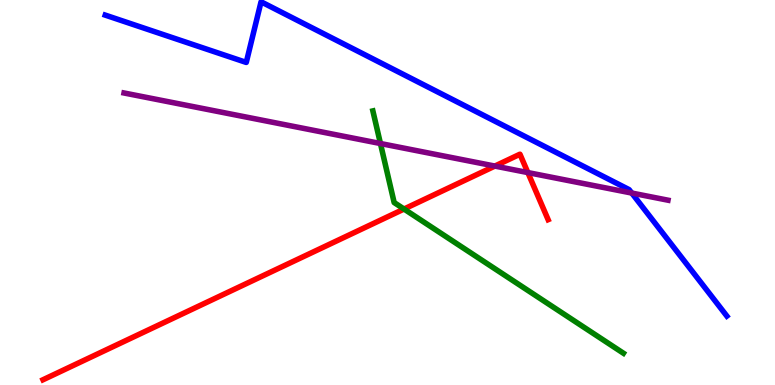[{'lines': ['blue', 'red'], 'intersections': []}, {'lines': ['green', 'red'], 'intersections': [{'x': 5.21, 'y': 4.57}]}, {'lines': ['purple', 'red'], 'intersections': [{'x': 6.39, 'y': 5.69}, {'x': 6.81, 'y': 5.52}]}, {'lines': ['blue', 'green'], 'intersections': []}, {'lines': ['blue', 'purple'], 'intersections': [{'x': 8.15, 'y': 4.99}]}, {'lines': ['green', 'purple'], 'intersections': [{'x': 4.91, 'y': 6.27}]}]